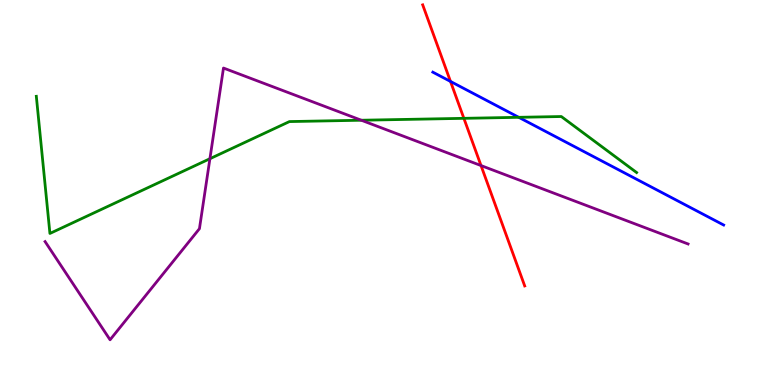[{'lines': ['blue', 'red'], 'intersections': [{'x': 5.81, 'y': 7.88}]}, {'lines': ['green', 'red'], 'intersections': [{'x': 5.99, 'y': 6.93}]}, {'lines': ['purple', 'red'], 'intersections': [{'x': 6.21, 'y': 5.7}]}, {'lines': ['blue', 'green'], 'intersections': [{'x': 6.69, 'y': 6.95}]}, {'lines': ['blue', 'purple'], 'intersections': []}, {'lines': ['green', 'purple'], 'intersections': [{'x': 2.71, 'y': 5.88}, {'x': 4.66, 'y': 6.88}]}]